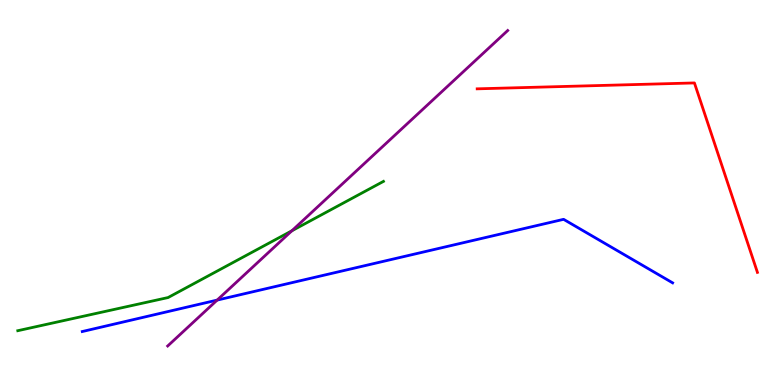[{'lines': ['blue', 'red'], 'intersections': []}, {'lines': ['green', 'red'], 'intersections': []}, {'lines': ['purple', 'red'], 'intersections': []}, {'lines': ['blue', 'green'], 'intersections': []}, {'lines': ['blue', 'purple'], 'intersections': [{'x': 2.8, 'y': 2.21}]}, {'lines': ['green', 'purple'], 'intersections': [{'x': 3.77, 'y': 4.01}]}]